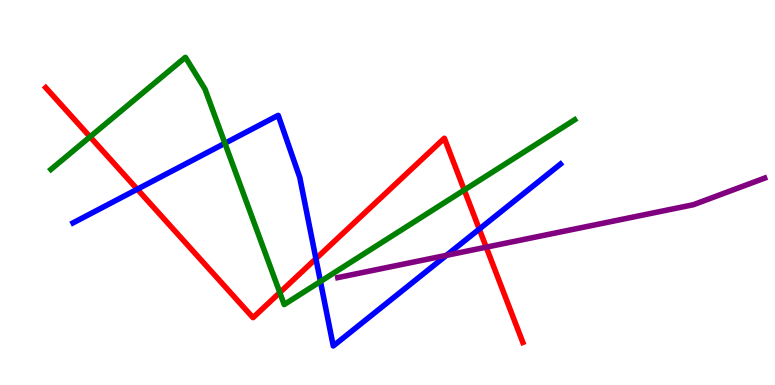[{'lines': ['blue', 'red'], 'intersections': [{'x': 1.77, 'y': 5.09}, {'x': 4.08, 'y': 3.28}, {'x': 6.18, 'y': 4.05}]}, {'lines': ['green', 'red'], 'intersections': [{'x': 1.16, 'y': 6.45}, {'x': 3.61, 'y': 2.4}, {'x': 5.99, 'y': 5.06}]}, {'lines': ['purple', 'red'], 'intersections': [{'x': 6.27, 'y': 3.58}]}, {'lines': ['blue', 'green'], 'intersections': [{'x': 2.9, 'y': 6.28}, {'x': 4.13, 'y': 2.69}]}, {'lines': ['blue', 'purple'], 'intersections': [{'x': 5.76, 'y': 3.37}]}, {'lines': ['green', 'purple'], 'intersections': []}]